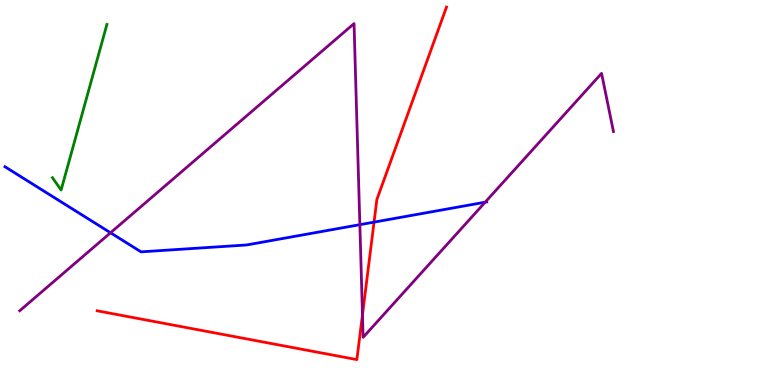[{'lines': ['blue', 'red'], 'intersections': [{'x': 4.83, 'y': 4.23}]}, {'lines': ['green', 'red'], 'intersections': []}, {'lines': ['purple', 'red'], 'intersections': [{'x': 4.68, 'y': 1.82}]}, {'lines': ['blue', 'green'], 'intersections': []}, {'lines': ['blue', 'purple'], 'intersections': [{'x': 1.43, 'y': 3.95}, {'x': 4.64, 'y': 4.16}, {'x': 6.26, 'y': 4.75}]}, {'lines': ['green', 'purple'], 'intersections': []}]